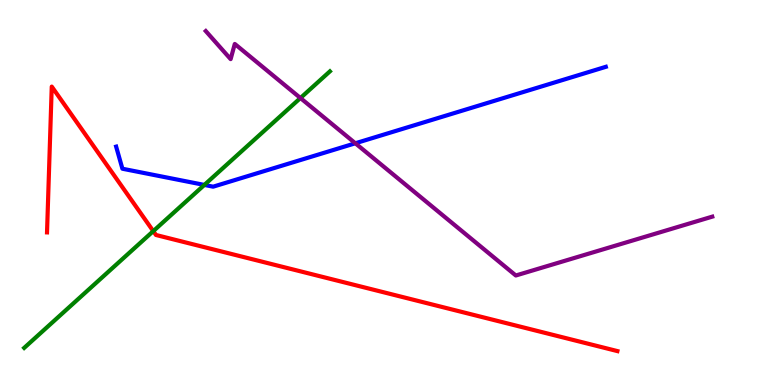[{'lines': ['blue', 'red'], 'intersections': []}, {'lines': ['green', 'red'], 'intersections': [{'x': 1.98, 'y': 4.0}]}, {'lines': ['purple', 'red'], 'intersections': []}, {'lines': ['blue', 'green'], 'intersections': [{'x': 2.64, 'y': 5.2}]}, {'lines': ['blue', 'purple'], 'intersections': [{'x': 4.59, 'y': 6.28}]}, {'lines': ['green', 'purple'], 'intersections': [{'x': 3.88, 'y': 7.45}]}]